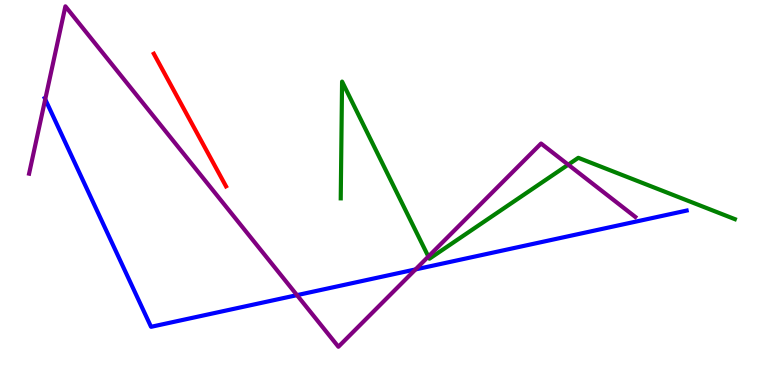[{'lines': ['blue', 'red'], 'intersections': []}, {'lines': ['green', 'red'], 'intersections': []}, {'lines': ['purple', 'red'], 'intersections': []}, {'lines': ['blue', 'green'], 'intersections': []}, {'lines': ['blue', 'purple'], 'intersections': [{'x': 0.584, 'y': 7.42}, {'x': 3.83, 'y': 2.33}, {'x': 5.36, 'y': 3.0}]}, {'lines': ['green', 'purple'], 'intersections': [{'x': 5.53, 'y': 3.34}, {'x': 7.33, 'y': 5.72}]}]